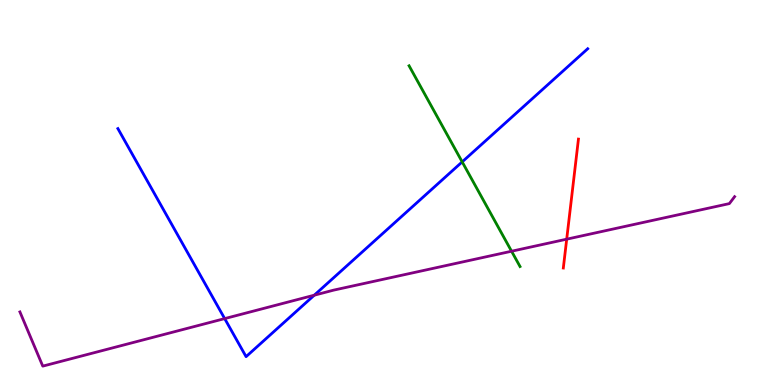[{'lines': ['blue', 'red'], 'intersections': []}, {'lines': ['green', 'red'], 'intersections': []}, {'lines': ['purple', 'red'], 'intersections': [{'x': 7.31, 'y': 3.79}]}, {'lines': ['blue', 'green'], 'intersections': [{'x': 5.96, 'y': 5.8}]}, {'lines': ['blue', 'purple'], 'intersections': [{'x': 2.9, 'y': 1.72}, {'x': 4.05, 'y': 2.33}]}, {'lines': ['green', 'purple'], 'intersections': [{'x': 6.6, 'y': 3.47}]}]